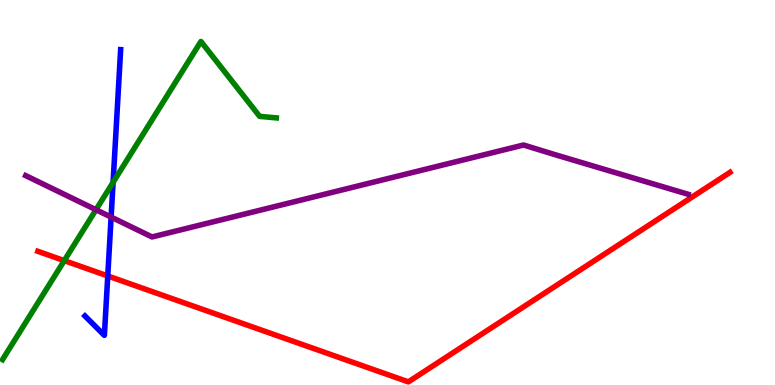[{'lines': ['blue', 'red'], 'intersections': [{'x': 1.39, 'y': 2.83}]}, {'lines': ['green', 'red'], 'intersections': [{'x': 0.829, 'y': 3.23}]}, {'lines': ['purple', 'red'], 'intersections': []}, {'lines': ['blue', 'green'], 'intersections': [{'x': 1.46, 'y': 5.26}]}, {'lines': ['blue', 'purple'], 'intersections': [{'x': 1.43, 'y': 4.36}]}, {'lines': ['green', 'purple'], 'intersections': [{'x': 1.24, 'y': 4.55}]}]